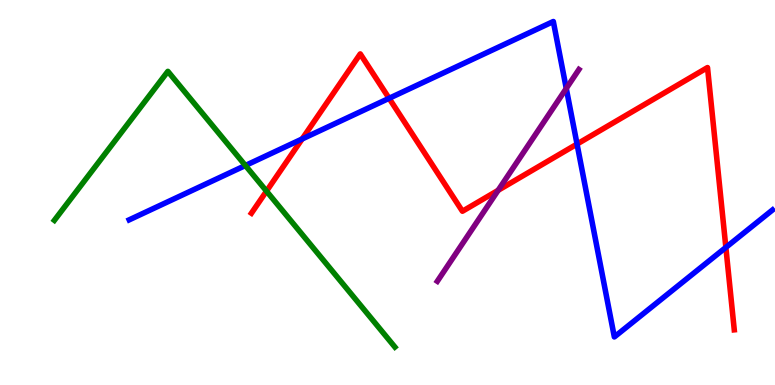[{'lines': ['blue', 'red'], 'intersections': [{'x': 3.9, 'y': 6.39}, {'x': 5.02, 'y': 7.45}, {'x': 7.45, 'y': 6.26}, {'x': 9.37, 'y': 3.57}]}, {'lines': ['green', 'red'], 'intersections': [{'x': 3.44, 'y': 5.04}]}, {'lines': ['purple', 'red'], 'intersections': [{'x': 6.43, 'y': 5.06}]}, {'lines': ['blue', 'green'], 'intersections': [{'x': 3.17, 'y': 5.7}]}, {'lines': ['blue', 'purple'], 'intersections': [{'x': 7.31, 'y': 7.7}]}, {'lines': ['green', 'purple'], 'intersections': []}]